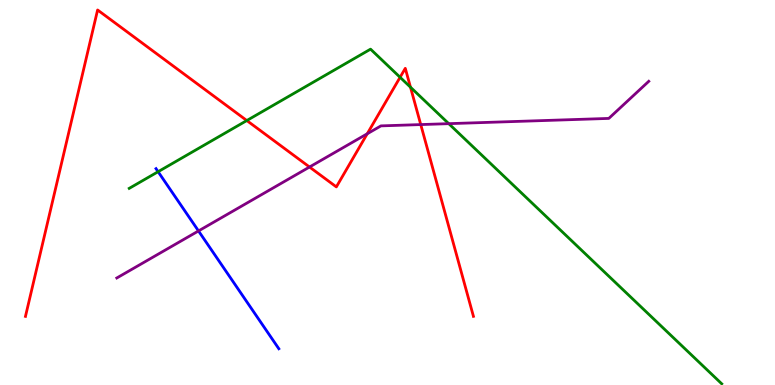[{'lines': ['blue', 'red'], 'intersections': []}, {'lines': ['green', 'red'], 'intersections': [{'x': 3.18, 'y': 6.87}, {'x': 5.16, 'y': 7.99}, {'x': 5.3, 'y': 7.73}]}, {'lines': ['purple', 'red'], 'intersections': [{'x': 3.99, 'y': 5.66}, {'x': 4.74, 'y': 6.53}, {'x': 5.43, 'y': 6.76}]}, {'lines': ['blue', 'green'], 'intersections': [{'x': 2.04, 'y': 5.54}]}, {'lines': ['blue', 'purple'], 'intersections': [{'x': 2.56, 'y': 4.0}]}, {'lines': ['green', 'purple'], 'intersections': [{'x': 5.79, 'y': 6.79}]}]